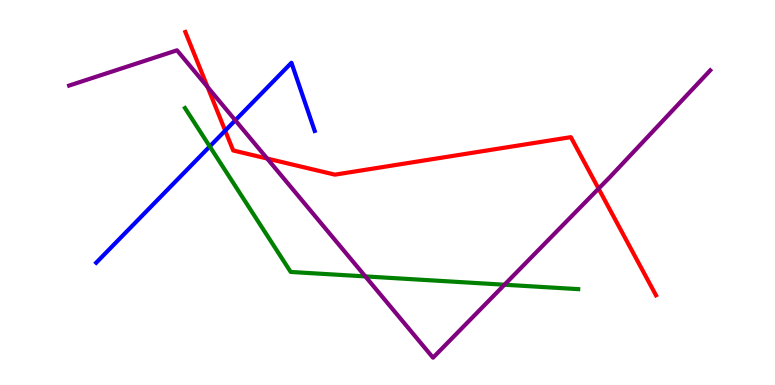[{'lines': ['blue', 'red'], 'intersections': [{'x': 2.91, 'y': 6.61}]}, {'lines': ['green', 'red'], 'intersections': []}, {'lines': ['purple', 'red'], 'intersections': [{'x': 2.68, 'y': 7.74}, {'x': 3.45, 'y': 5.88}, {'x': 7.72, 'y': 5.1}]}, {'lines': ['blue', 'green'], 'intersections': [{'x': 2.71, 'y': 6.2}]}, {'lines': ['blue', 'purple'], 'intersections': [{'x': 3.04, 'y': 6.88}]}, {'lines': ['green', 'purple'], 'intersections': [{'x': 4.71, 'y': 2.82}, {'x': 6.51, 'y': 2.6}]}]